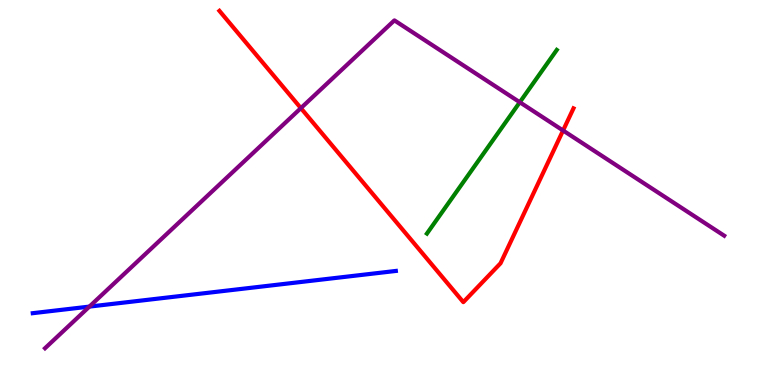[{'lines': ['blue', 'red'], 'intersections': []}, {'lines': ['green', 'red'], 'intersections': []}, {'lines': ['purple', 'red'], 'intersections': [{'x': 3.88, 'y': 7.19}, {'x': 7.27, 'y': 6.61}]}, {'lines': ['blue', 'green'], 'intersections': []}, {'lines': ['blue', 'purple'], 'intersections': [{'x': 1.15, 'y': 2.04}]}, {'lines': ['green', 'purple'], 'intersections': [{'x': 6.71, 'y': 7.34}]}]